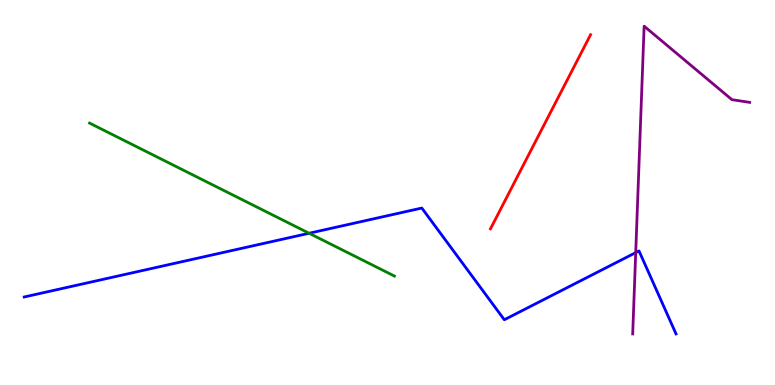[{'lines': ['blue', 'red'], 'intersections': []}, {'lines': ['green', 'red'], 'intersections': []}, {'lines': ['purple', 'red'], 'intersections': []}, {'lines': ['blue', 'green'], 'intersections': [{'x': 3.99, 'y': 3.94}]}, {'lines': ['blue', 'purple'], 'intersections': [{'x': 8.2, 'y': 3.44}]}, {'lines': ['green', 'purple'], 'intersections': []}]